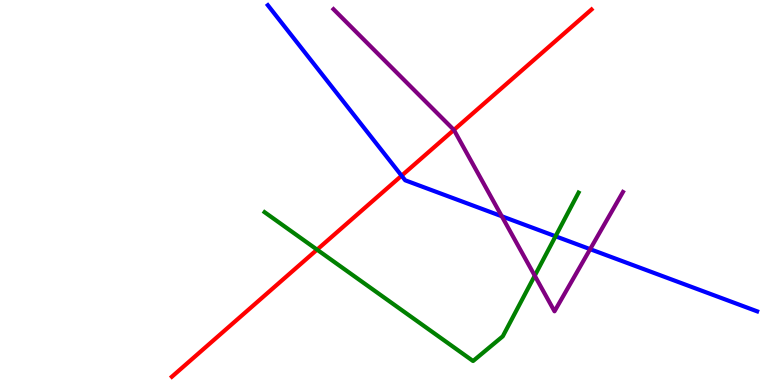[{'lines': ['blue', 'red'], 'intersections': [{'x': 5.18, 'y': 5.44}]}, {'lines': ['green', 'red'], 'intersections': [{'x': 4.09, 'y': 3.52}]}, {'lines': ['purple', 'red'], 'intersections': [{'x': 5.86, 'y': 6.63}]}, {'lines': ['blue', 'green'], 'intersections': [{'x': 7.17, 'y': 3.86}]}, {'lines': ['blue', 'purple'], 'intersections': [{'x': 6.47, 'y': 4.38}, {'x': 7.61, 'y': 3.53}]}, {'lines': ['green', 'purple'], 'intersections': [{'x': 6.9, 'y': 2.84}]}]